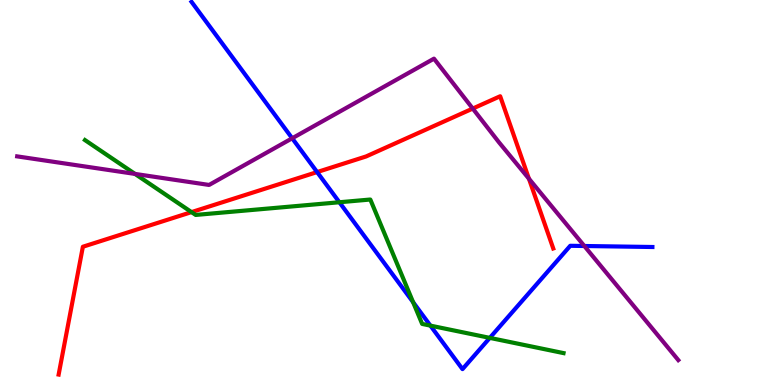[{'lines': ['blue', 'red'], 'intersections': [{'x': 4.09, 'y': 5.53}]}, {'lines': ['green', 'red'], 'intersections': [{'x': 2.47, 'y': 4.49}]}, {'lines': ['purple', 'red'], 'intersections': [{'x': 6.1, 'y': 7.18}, {'x': 6.82, 'y': 5.36}]}, {'lines': ['blue', 'green'], 'intersections': [{'x': 4.38, 'y': 4.75}, {'x': 5.33, 'y': 2.15}, {'x': 5.55, 'y': 1.54}, {'x': 6.32, 'y': 1.22}]}, {'lines': ['blue', 'purple'], 'intersections': [{'x': 3.77, 'y': 6.41}, {'x': 7.54, 'y': 3.61}]}, {'lines': ['green', 'purple'], 'intersections': [{'x': 1.74, 'y': 5.48}]}]